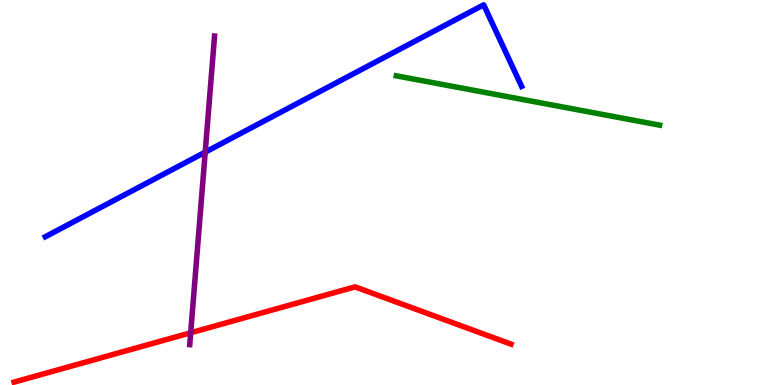[{'lines': ['blue', 'red'], 'intersections': []}, {'lines': ['green', 'red'], 'intersections': []}, {'lines': ['purple', 'red'], 'intersections': [{'x': 2.46, 'y': 1.36}]}, {'lines': ['blue', 'green'], 'intersections': []}, {'lines': ['blue', 'purple'], 'intersections': [{'x': 2.65, 'y': 6.05}]}, {'lines': ['green', 'purple'], 'intersections': []}]